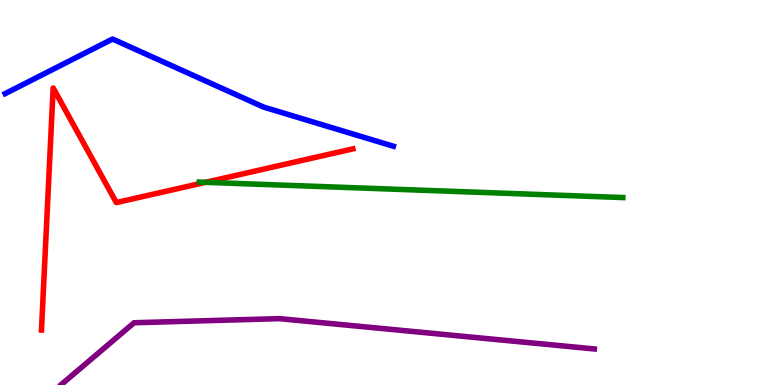[{'lines': ['blue', 'red'], 'intersections': []}, {'lines': ['green', 'red'], 'intersections': [{'x': 2.65, 'y': 5.26}]}, {'lines': ['purple', 'red'], 'intersections': []}, {'lines': ['blue', 'green'], 'intersections': []}, {'lines': ['blue', 'purple'], 'intersections': []}, {'lines': ['green', 'purple'], 'intersections': []}]